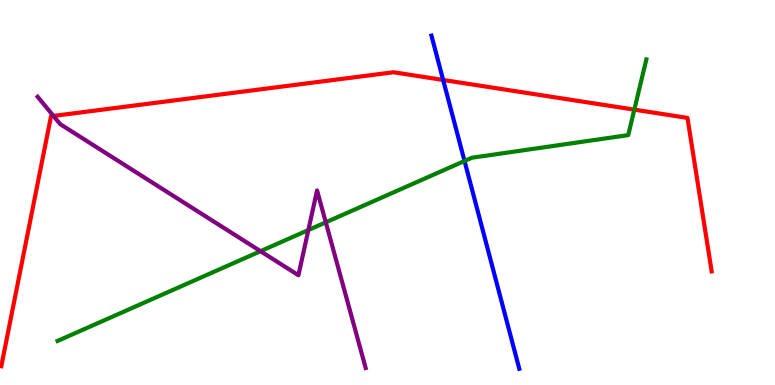[{'lines': ['blue', 'red'], 'intersections': [{'x': 5.72, 'y': 7.92}]}, {'lines': ['green', 'red'], 'intersections': [{'x': 8.18, 'y': 7.15}]}, {'lines': ['purple', 'red'], 'intersections': [{'x': 0.69, 'y': 6.99}]}, {'lines': ['blue', 'green'], 'intersections': [{'x': 5.99, 'y': 5.82}]}, {'lines': ['blue', 'purple'], 'intersections': []}, {'lines': ['green', 'purple'], 'intersections': [{'x': 3.36, 'y': 3.48}, {'x': 3.98, 'y': 4.02}, {'x': 4.2, 'y': 4.23}]}]